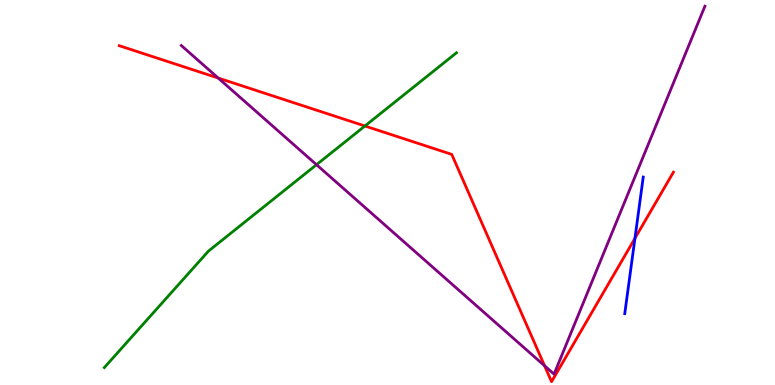[{'lines': ['blue', 'red'], 'intersections': [{'x': 8.19, 'y': 3.81}]}, {'lines': ['green', 'red'], 'intersections': [{'x': 4.71, 'y': 6.73}]}, {'lines': ['purple', 'red'], 'intersections': [{'x': 2.82, 'y': 7.97}, {'x': 7.03, 'y': 0.499}]}, {'lines': ['blue', 'green'], 'intersections': []}, {'lines': ['blue', 'purple'], 'intersections': []}, {'lines': ['green', 'purple'], 'intersections': [{'x': 4.08, 'y': 5.72}]}]